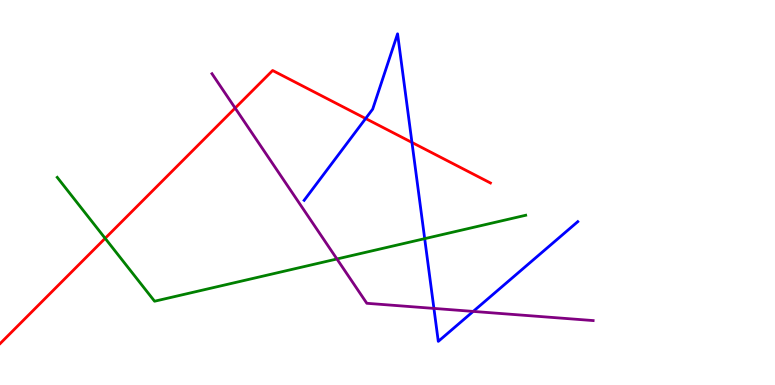[{'lines': ['blue', 'red'], 'intersections': [{'x': 4.72, 'y': 6.92}, {'x': 5.32, 'y': 6.3}]}, {'lines': ['green', 'red'], 'intersections': [{'x': 1.36, 'y': 3.81}]}, {'lines': ['purple', 'red'], 'intersections': [{'x': 3.03, 'y': 7.19}]}, {'lines': ['blue', 'green'], 'intersections': [{'x': 5.48, 'y': 3.8}]}, {'lines': ['blue', 'purple'], 'intersections': [{'x': 5.6, 'y': 1.99}, {'x': 6.11, 'y': 1.91}]}, {'lines': ['green', 'purple'], 'intersections': [{'x': 4.35, 'y': 3.27}]}]